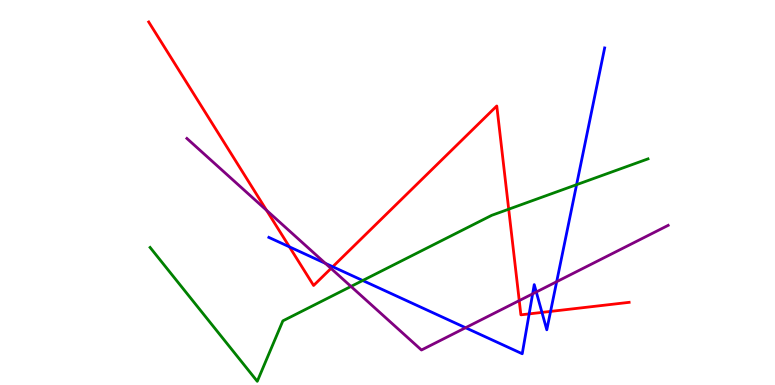[{'lines': ['blue', 'red'], 'intersections': [{'x': 3.73, 'y': 3.59}, {'x': 4.29, 'y': 3.07}, {'x': 6.83, 'y': 1.85}, {'x': 6.99, 'y': 1.89}, {'x': 7.1, 'y': 1.91}]}, {'lines': ['green', 'red'], 'intersections': [{'x': 6.56, 'y': 4.57}]}, {'lines': ['purple', 'red'], 'intersections': [{'x': 3.44, 'y': 4.54}, {'x': 4.27, 'y': 3.03}, {'x': 6.7, 'y': 2.19}]}, {'lines': ['blue', 'green'], 'intersections': [{'x': 4.68, 'y': 2.71}, {'x': 7.44, 'y': 5.2}]}, {'lines': ['blue', 'purple'], 'intersections': [{'x': 4.2, 'y': 3.16}, {'x': 6.01, 'y': 1.49}, {'x': 6.87, 'y': 2.37}, {'x': 6.92, 'y': 2.42}, {'x': 7.18, 'y': 2.68}]}, {'lines': ['green', 'purple'], 'intersections': [{'x': 4.53, 'y': 2.56}]}]